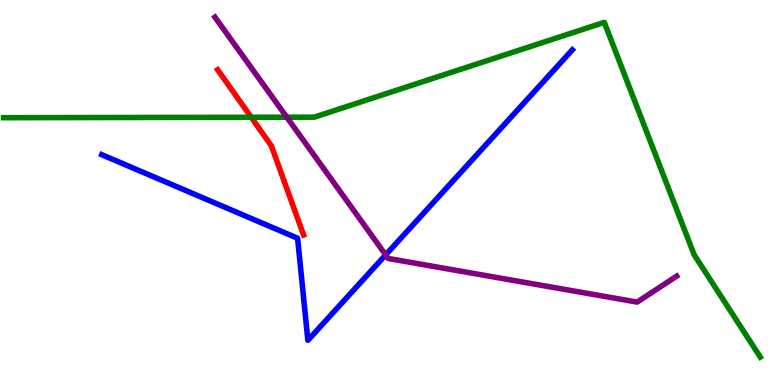[{'lines': ['blue', 'red'], 'intersections': []}, {'lines': ['green', 'red'], 'intersections': [{'x': 3.24, 'y': 6.95}]}, {'lines': ['purple', 'red'], 'intersections': []}, {'lines': ['blue', 'green'], 'intersections': []}, {'lines': ['blue', 'purple'], 'intersections': [{'x': 4.98, 'y': 3.38}]}, {'lines': ['green', 'purple'], 'intersections': [{'x': 3.7, 'y': 6.96}]}]